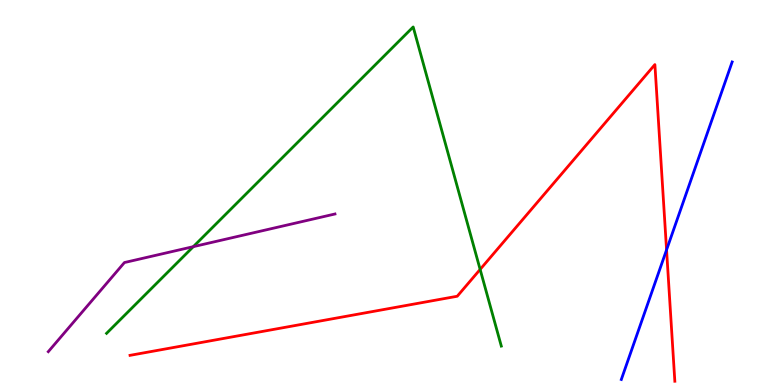[{'lines': ['blue', 'red'], 'intersections': [{'x': 8.6, 'y': 3.51}]}, {'lines': ['green', 'red'], 'intersections': [{'x': 6.2, 'y': 3.0}]}, {'lines': ['purple', 'red'], 'intersections': []}, {'lines': ['blue', 'green'], 'intersections': []}, {'lines': ['blue', 'purple'], 'intersections': []}, {'lines': ['green', 'purple'], 'intersections': [{'x': 2.49, 'y': 3.59}]}]